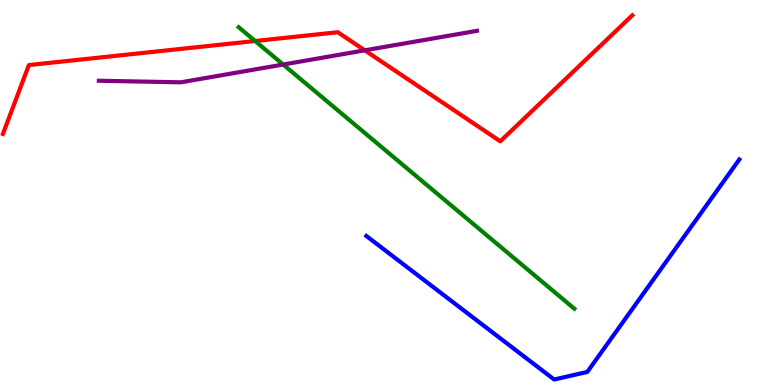[{'lines': ['blue', 'red'], 'intersections': []}, {'lines': ['green', 'red'], 'intersections': [{'x': 3.29, 'y': 8.93}]}, {'lines': ['purple', 'red'], 'intersections': [{'x': 4.71, 'y': 8.69}]}, {'lines': ['blue', 'green'], 'intersections': []}, {'lines': ['blue', 'purple'], 'intersections': []}, {'lines': ['green', 'purple'], 'intersections': [{'x': 3.65, 'y': 8.32}]}]